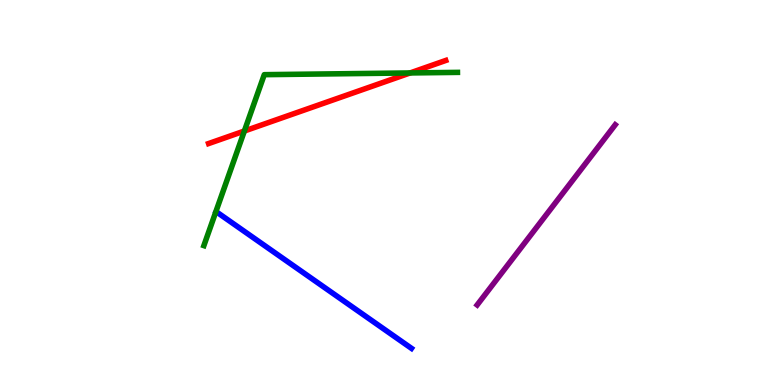[{'lines': ['blue', 'red'], 'intersections': []}, {'lines': ['green', 'red'], 'intersections': [{'x': 3.15, 'y': 6.6}, {'x': 5.29, 'y': 8.11}]}, {'lines': ['purple', 'red'], 'intersections': []}, {'lines': ['blue', 'green'], 'intersections': []}, {'lines': ['blue', 'purple'], 'intersections': []}, {'lines': ['green', 'purple'], 'intersections': []}]